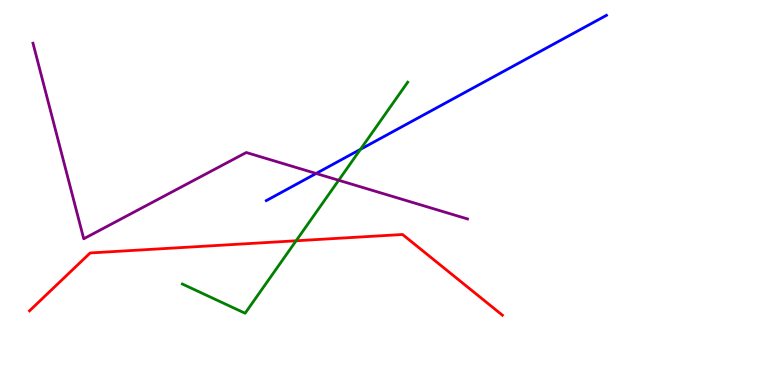[{'lines': ['blue', 'red'], 'intersections': []}, {'lines': ['green', 'red'], 'intersections': [{'x': 3.82, 'y': 3.75}]}, {'lines': ['purple', 'red'], 'intersections': []}, {'lines': ['blue', 'green'], 'intersections': [{'x': 4.65, 'y': 6.12}]}, {'lines': ['blue', 'purple'], 'intersections': [{'x': 4.08, 'y': 5.49}]}, {'lines': ['green', 'purple'], 'intersections': [{'x': 4.37, 'y': 5.32}]}]